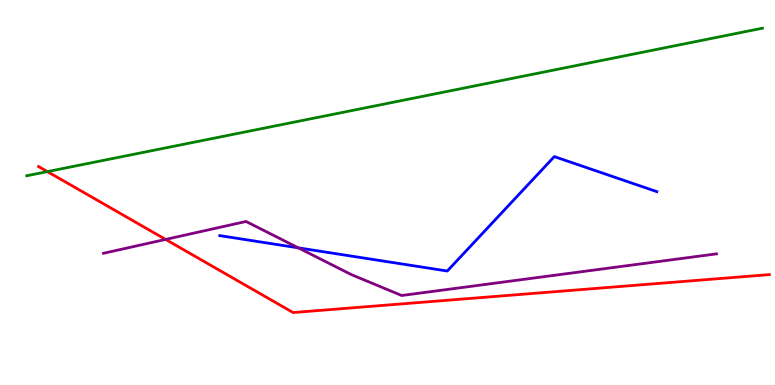[{'lines': ['blue', 'red'], 'intersections': []}, {'lines': ['green', 'red'], 'intersections': [{'x': 0.612, 'y': 5.54}]}, {'lines': ['purple', 'red'], 'intersections': [{'x': 2.14, 'y': 3.78}]}, {'lines': ['blue', 'green'], 'intersections': []}, {'lines': ['blue', 'purple'], 'intersections': [{'x': 3.85, 'y': 3.56}]}, {'lines': ['green', 'purple'], 'intersections': []}]